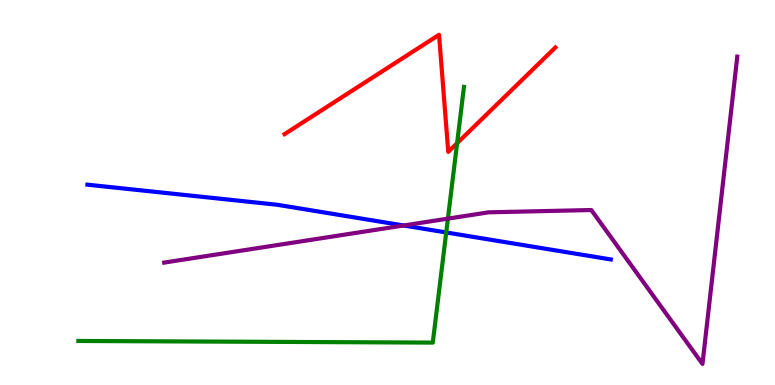[{'lines': ['blue', 'red'], 'intersections': []}, {'lines': ['green', 'red'], 'intersections': [{'x': 5.9, 'y': 6.28}]}, {'lines': ['purple', 'red'], 'intersections': []}, {'lines': ['blue', 'green'], 'intersections': [{'x': 5.76, 'y': 3.96}]}, {'lines': ['blue', 'purple'], 'intersections': [{'x': 5.21, 'y': 4.14}]}, {'lines': ['green', 'purple'], 'intersections': [{'x': 5.78, 'y': 4.32}]}]